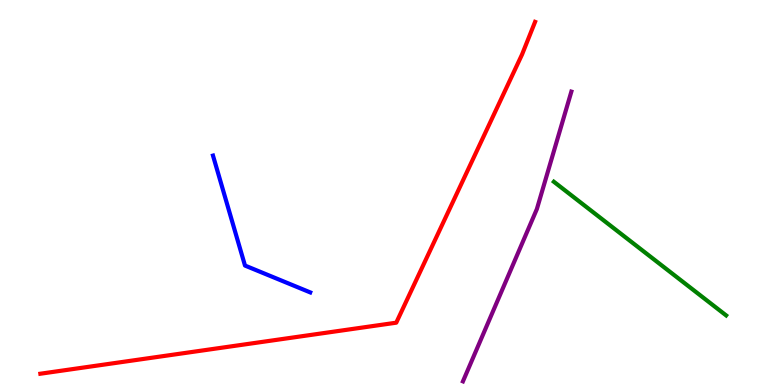[{'lines': ['blue', 'red'], 'intersections': []}, {'lines': ['green', 'red'], 'intersections': []}, {'lines': ['purple', 'red'], 'intersections': []}, {'lines': ['blue', 'green'], 'intersections': []}, {'lines': ['blue', 'purple'], 'intersections': []}, {'lines': ['green', 'purple'], 'intersections': []}]